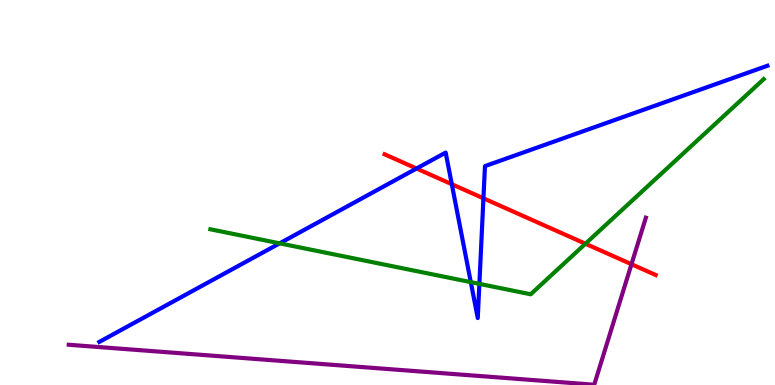[{'lines': ['blue', 'red'], 'intersections': [{'x': 5.37, 'y': 5.62}, {'x': 5.83, 'y': 5.22}, {'x': 6.24, 'y': 4.85}]}, {'lines': ['green', 'red'], 'intersections': [{'x': 7.55, 'y': 3.67}]}, {'lines': ['purple', 'red'], 'intersections': [{'x': 8.15, 'y': 3.14}]}, {'lines': ['blue', 'green'], 'intersections': [{'x': 3.61, 'y': 3.68}, {'x': 6.07, 'y': 2.67}, {'x': 6.19, 'y': 2.63}]}, {'lines': ['blue', 'purple'], 'intersections': []}, {'lines': ['green', 'purple'], 'intersections': []}]